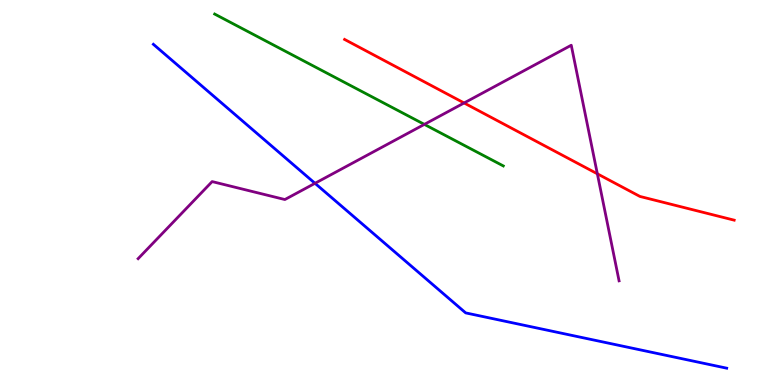[{'lines': ['blue', 'red'], 'intersections': []}, {'lines': ['green', 'red'], 'intersections': []}, {'lines': ['purple', 'red'], 'intersections': [{'x': 5.99, 'y': 7.33}, {'x': 7.71, 'y': 5.49}]}, {'lines': ['blue', 'green'], 'intersections': []}, {'lines': ['blue', 'purple'], 'intersections': [{'x': 4.06, 'y': 5.24}]}, {'lines': ['green', 'purple'], 'intersections': [{'x': 5.48, 'y': 6.77}]}]